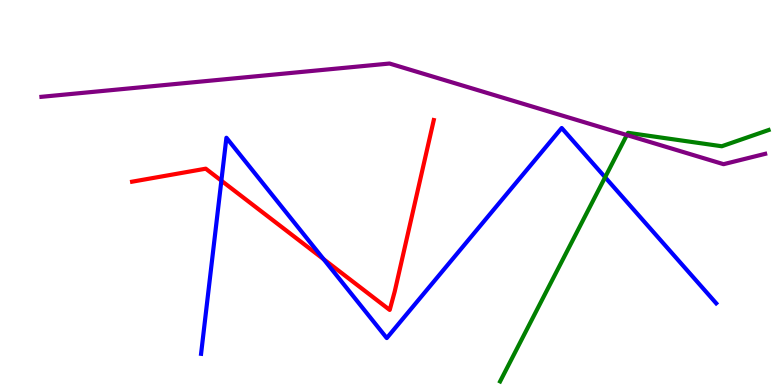[{'lines': ['blue', 'red'], 'intersections': [{'x': 2.86, 'y': 5.31}, {'x': 4.18, 'y': 3.27}]}, {'lines': ['green', 'red'], 'intersections': []}, {'lines': ['purple', 'red'], 'intersections': []}, {'lines': ['blue', 'green'], 'intersections': [{'x': 7.81, 'y': 5.4}]}, {'lines': ['blue', 'purple'], 'intersections': []}, {'lines': ['green', 'purple'], 'intersections': [{'x': 8.09, 'y': 6.49}]}]